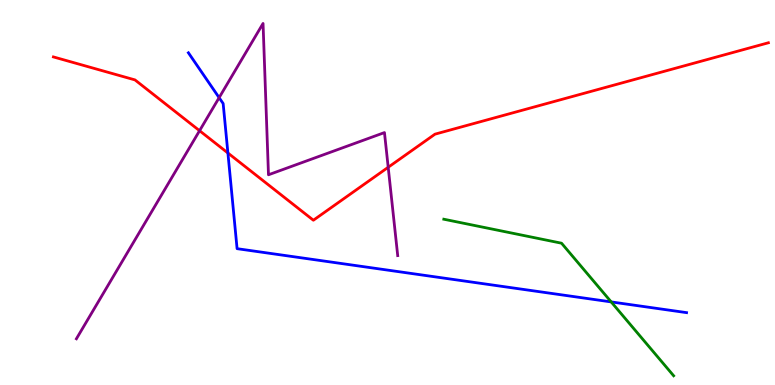[{'lines': ['blue', 'red'], 'intersections': [{'x': 2.94, 'y': 6.03}]}, {'lines': ['green', 'red'], 'intersections': []}, {'lines': ['purple', 'red'], 'intersections': [{'x': 2.58, 'y': 6.61}, {'x': 5.01, 'y': 5.66}]}, {'lines': ['blue', 'green'], 'intersections': [{'x': 7.89, 'y': 2.16}]}, {'lines': ['blue', 'purple'], 'intersections': [{'x': 2.83, 'y': 7.46}]}, {'lines': ['green', 'purple'], 'intersections': []}]